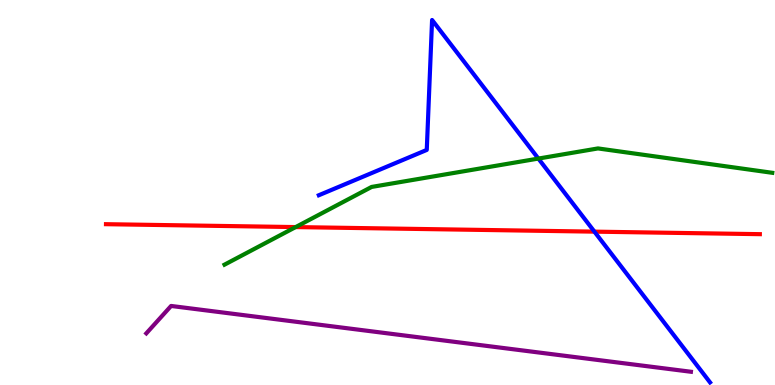[{'lines': ['blue', 'red'], 'intersections': [{'x': 7.67, 'y': 3.98}]}, {'lines': ['green', 'red'], 'intersections': [{'x': 3.81, 'y': 4.1}]}, {'lines': ['purple', 'red'], 'intersections': []}, {'lines': ['blue', 'green'], 'intersections': [{'x': 6.95, 'y': 5.88}]}, {'lines': ['blue', 'purple'], 'intersections': []}, {'lines': ['green', 'purple'], 'intersections': []}]